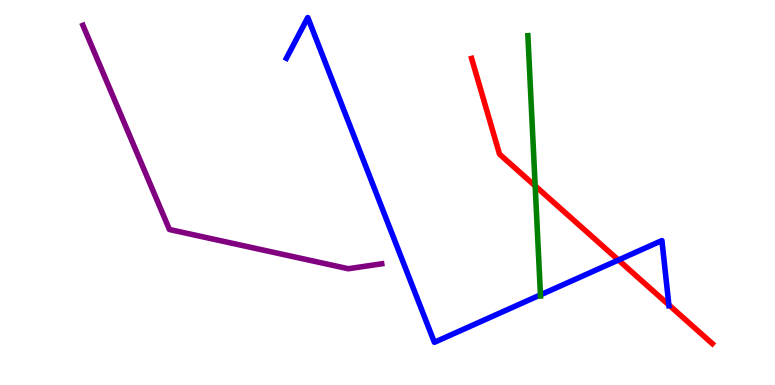[{'lines': ['blue', 'red'], 'intersections': [{'x': 7.98, 'y': 3.25}, {'x': 8.63, 'y': 2.08}]}, {'lines': ['green', 'red'], 'intersections': [{'x': 6.91, 'y': 5.17}]}, {'lines': ['purple', 'red'], 'intersections': []}, {'lines': ['blue', 'green'], 'intersections': [{'x': 6.97, 'y': 2.34}]}, {'lines': ['blue', 'purple'], 'intersections': []}, {'lines': ['green', 'purple'], 'intersections': []}]